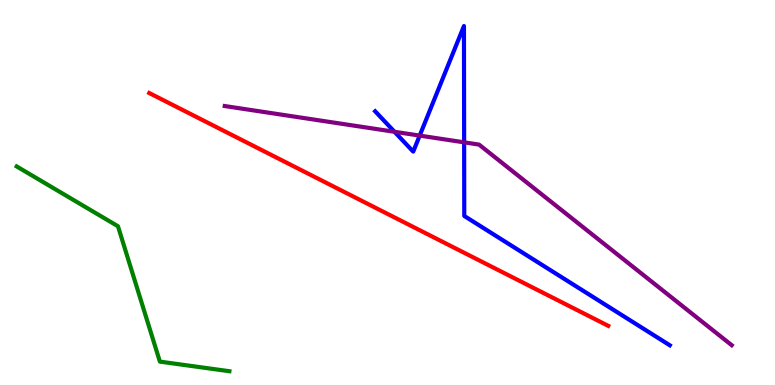[{'lines': ['blue', 'red'], 'intersections': []}, {'lines': ['green', 'red'], 'intersections': []}, {'lines': ['purple', 'red'], 'intersections': []}, {'lines': ['blue', 'green'], 'intersections': []}, {'lines': ['blue', 'purple'], 'intersections': [{'x': 5.09, 'y': 6.58}, {'x': 5.42, 'y': 6.48}, {'x': 5.99, 'y': 6.3}]}, {'lines': ['green', 'purple'], 'intersections': []}]